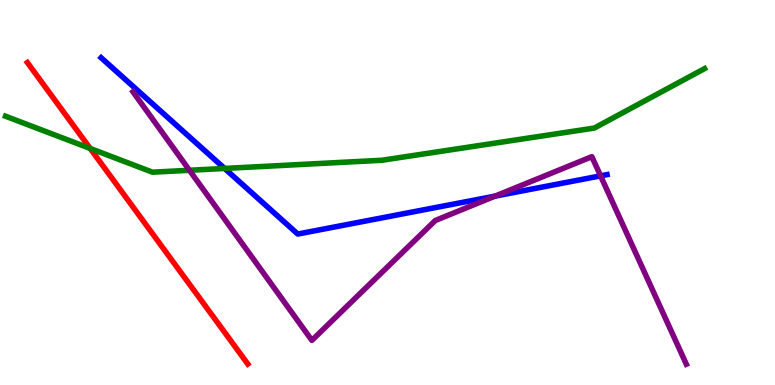[{'lines': ['blue', 'red'], 'intersections': []}, {'lines': ['green', 'red'], 'intersections': [{'x': 1.16, 'y': 6.14}]}, {'lines': ['purple', 'red'], 'intersections': []}, {'lines': ['blue', 'green'], 'intersections': [{'x': 2.9, 'y': 5.62}]}, {'lines': ['blue', 'purple'], 'intersections': [{'x': 6.39, 'y': 4.91}, {'x': 7.75, 'y': 5.43}]}, {'lines': ['green', 'purple'], 'intersections': [{'x': 2.44, 'y': 5.58}]}]